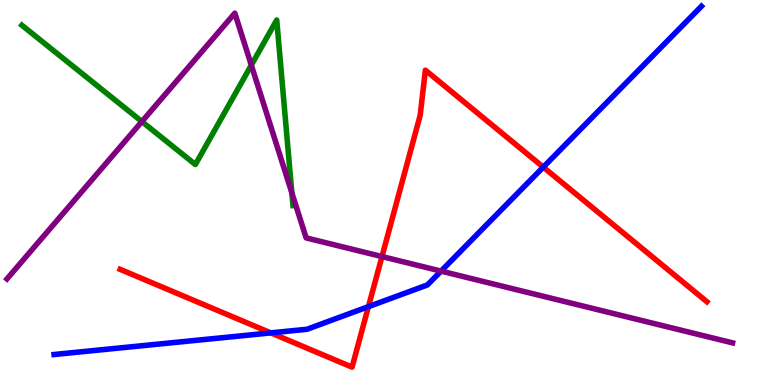[{'lines': ['blue', 'red'], 'intersections': [{'x': 3.49, 'y': 1.35}, {'x': 4.75, 'y': 2.03}, {'x': 7.01, 'y': 5.66}]}, {'lines': ['green', 'red'], 'intersections': []}, {'lines': ['purple', 'red'], 'intersections': [{'x': 4.93, 'y': 3.34}]}, {'lines': ['blue', 'green'], 'intersections': []}, {'lines': ['blue', 'purple'], 'intersections': [{'x': 5.69, 'y': 2.96}]}, {'lines': ['green', 'purple'], 'intersections': [{'x': 1.83, 'y': 6.84}, {'x': 3.24, 'y': 8.31}, {'x': 3.77, 'y': 4.99}]}]